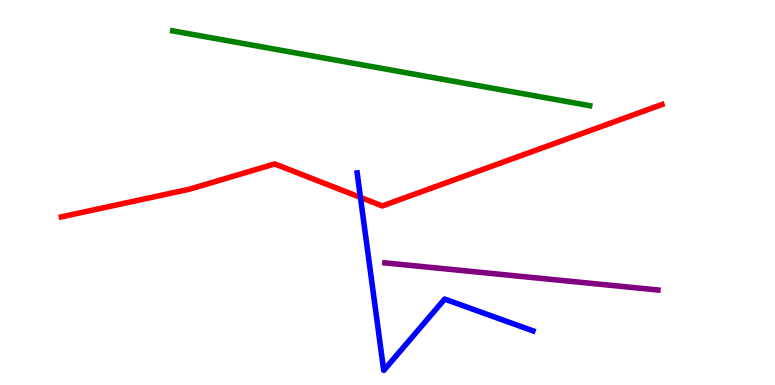[{'lines': ['blue', 'red'], 'intersections': [{'x': 4.65, 'y': 4.87}]}, {'lines': ['green', 'red'], 'intersections': []}, {'lines': ['purple', 'red'], 'intersections': []}, {'lines': ['blue', 'green'], 'intersections': []}, {'lines': ['blue', 'purple'], 'intersections': []}, {'lines': ['green', 'purple'], 'intersections': []}]